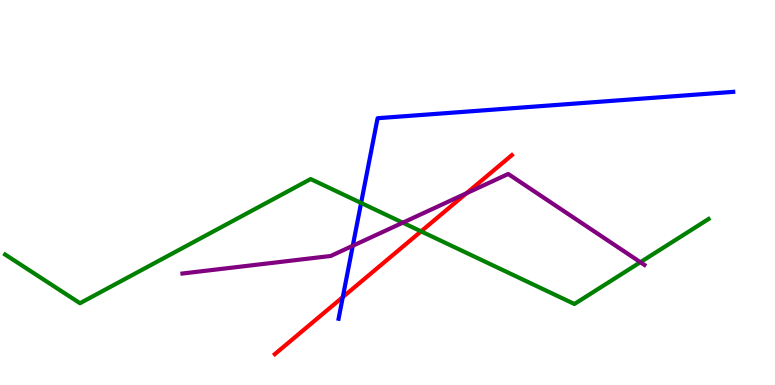[{'lines': ['blue', 'red'], 'intersections': [{'x': 4.42, 'y': 2.28}]}, {'lines': ['green', 'red'], 'intersections': [{'x': 5.43, 'y': 3.99}]}, {'lines': ['purple', 'red'], 'intersections': [{'x': 6.02, 'y': 4.98}]}, {'lines': ['blue', 'green'], 'intersections': [{'x': 4.66, 'y': 4.73}]}, {'lines': ['blue', 'purple'], 'intersections': [{'x': 4.55, 'y': 3.62}]}, {'lines': ['green', 'purple'], 'intersections': [{'x': 5.2, 'y': 4.22}, {'x': 8.26, 'y': 3.19}]}]